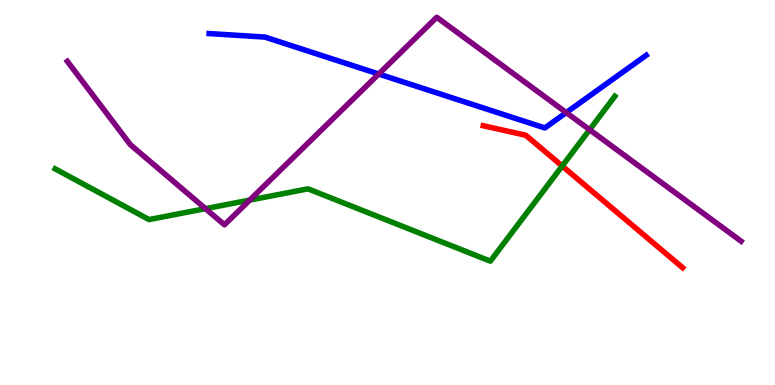[{'lines': ['blue', 'red'], 'intersections': []}, {'lines': ['green', 'red'], 'intersections': [{'x': 7.25, 'y': 5.69}]}, {'lines': ['purple', 'red'], 'intersections': []}, {'lines': ['blue', 'green'], 'intersections': []}, {'lines': ['blue', 'purple'], 'intersections': [{'x': 4.89, 'y': 8.08}, {'x': 7.31, 'y': 7.08}]}, {'lines': ['green', 'purple'], 'intersections': [{'x': 2.65, 'y': 4.58}, {'x': 3.22, 'y': 4.8}, {'x': 7.61, 'y': 6.63}]}]